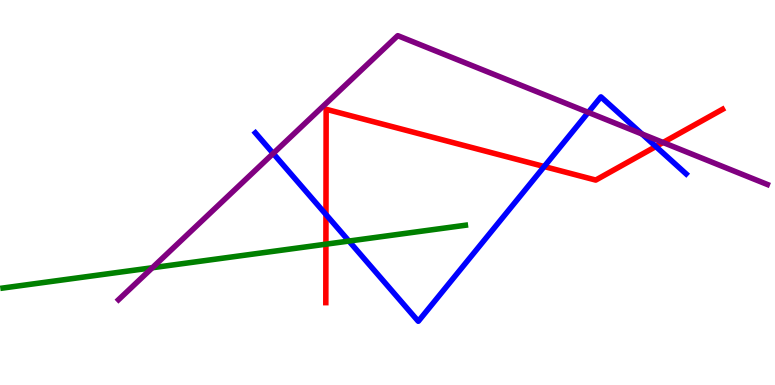[{'lines': ['blue', 'red'], 'intersections': [{'x': 4.21, 'y': 4.43}, {'x': 7.02, 'y': 5.67}, {'x': 8.46, 'y': 6.19}]}, {'lines': ['green', 'red'], 'intersections': [{'x': 4.21, 'y': 3.66}]}, {'lines': ['purple', 'red'], 'intersections': [{'x': 8.56, 'y': 6.3}]}, {'lines': ['blue', 'green'], 'intersections': [{'x': 4.5, 'y': 3.74}]}, {'lines': ['blue', 'purple'], 'intersections': [{'x': 3.53, 'y': 6.01}, {'x': 7.59, 'y': 7.08}, {'x': 8.28, 'y': 6.52}]}, {'lines': ['green', 'purple'], 'intersections': [{'x': 1.97, 'y': 3.05}]}]